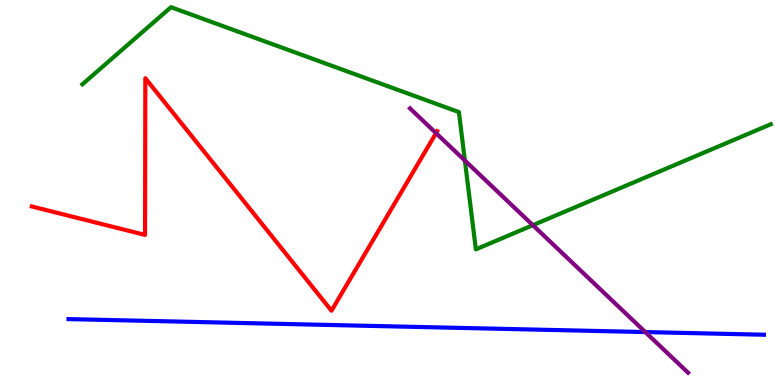[{'lines': ['blue', 'red'], 'intersections': []}, {'lines': ['green', 'red'], 'intersections': []}, {'lines': ['purple', 'red'], 'intersections': [{'x': 5.63, 'y': 6.54}]}, {'lines': ['blue', 'green'], 'intersections': []}, {'lines': ['blue', 'purple'], 'intersections': [{'x': 8.33, 'y': 1.38}]}, {'lines': ['green', 'purple'], 'intersections': [{'x': 6.0, 'y': 5.83}, {'x': 6.88, 'y': 4.15}]}]